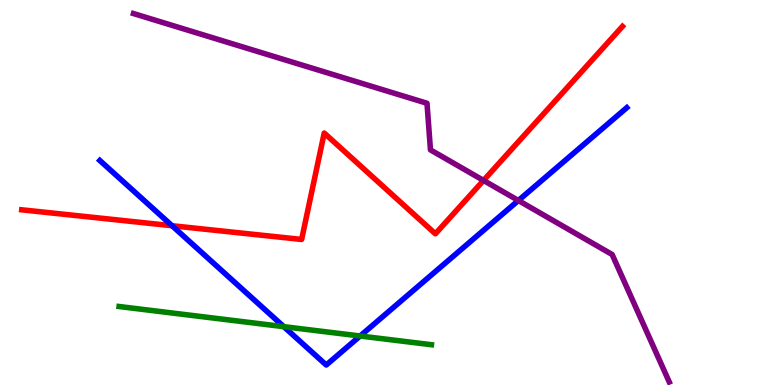[{'lines': ['blue', 'red'], 'intersections': [{'x': 2.22, 'y': 4.14}]}, {'lines': ['green', 'red'], 'intersections': []}, {'lines': ['purple', 'red'], 'intersections': [{'x': 6.24, 'y': 5.31}]}, {'lines': ['blue', 'green'], 'intersections': [{'x': 3.66, 'y': 1.52}, {'x': 4.65, 'y': 1.27}]}, {'lines': ['blue', 'purple'], 'intersections': [{'x': 6.69, 'y': 4.79}]}, {'lines': ['green', 'purple'], 'intersections': []}]